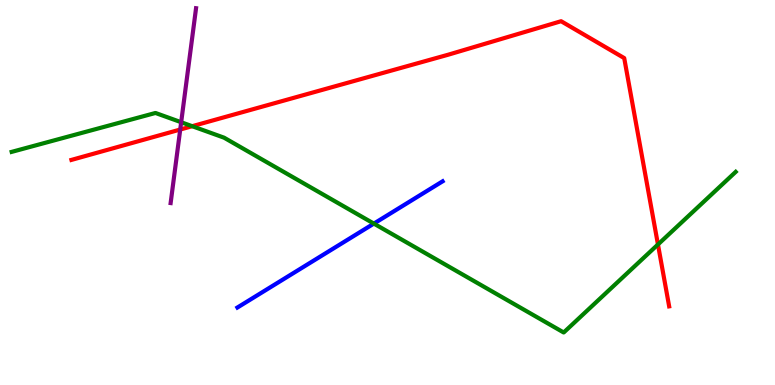[{'lines': ['blue', 'red'], 'intersections': []}, {'lines': ['green', 'red'], 'intersections': [{'x': 2.48, 'y': 6.72}, {'x': 8.49, 'y': 3.65}]}, {'lines': ['purple', 'red'], 'intersections': [{'x': 2.33, 'y': 6.64}]}, {'lines': ['blue', 'green'], 'intersections': [{'x': 4.82, 'y': 4.19}]}, {'lines': ['blue', 'purple'], 'intersections': []}, {'lines': ['green', 'purple'], 'intersections': [{'x': 2.34, 'y': 6.83}]}]